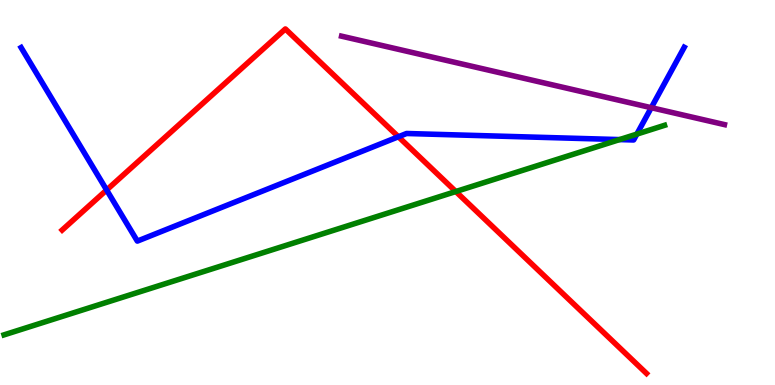[{'lines': ['blue', 'red'], 'intersections': [{'x': 1.38, 'y': 5.07}, {'x': 5.14, 'y': 6.45}]}, {'lines': ['green', 'red'], 'intersections': [{'x': 5.88, 'y': 5.03}]}, {'lines': ['purple', 'red'], 'intersections': []}, {'lines': ['blue', 'green'], 'intersections': [{'x': 7.99, 'y': 6.37}, {'x': 8.22, 'y': 6.52}]}, {'lines': ['blue', 'purple'], 'intersections': [{'x': 8.4, 'y': 7.2}]}, {'lines': ['green', 'purple'], 'intersections': []}]